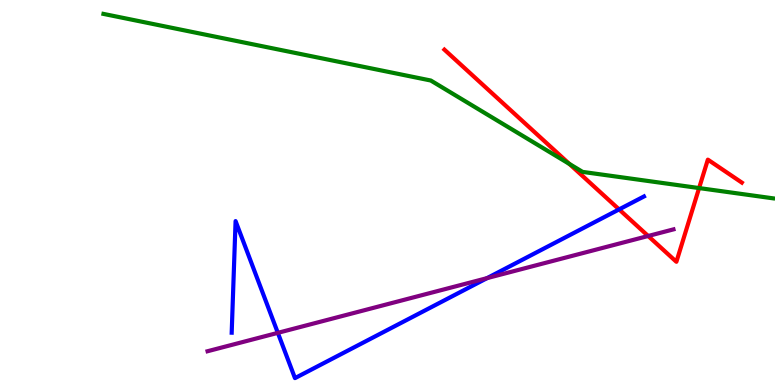[{'lines': ['blue', 'red'], 'intersections': [{'x': 7.99, 'y': 4.56}]}, {'lines': ['green', 'red'], 'intersections': [{'x': 7.35, 'y': 5.74}, {'x': 9.02, 'y': 5.12}]}, {'lines': ['purple', 'red'], 'intersections': [{'x': 8.36, 'y': 3.87}]}, {'lines': ['blue', 'green'], 'intersections': []}, {'lines': ['blue', 'purple'], 'intersections': [{'x': 3.59, 'y': 1.35}, {'x': 6.28, 'y': 2.78}]}, {'lines': ['green', 'purple'], 'intersections': []}]